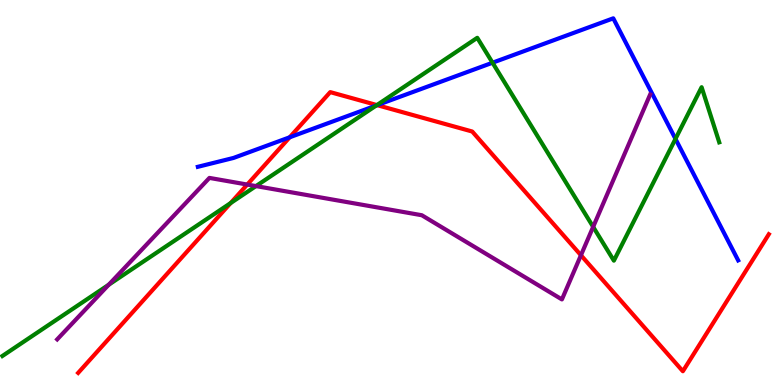[{'lines': ['blue', 'red'], 'intersections': [{'x': 3.74, 'y': 6.43}, {'x': 4.87, 'y': 7.27}]}, {'lines': ['green', 'red'], 'intersections': [{'x': 2.98, 'y': 4.73}, {'x': 4.86, 'y': 7.27}]}, {'lines': ['purple', 'red'], 'intersections': [{'x': 3.19, 'y': 5.21}, {'x': 7.5, 'y': 3.37}]}, {'lines': ['blue', 'green'], 'intersections': [{'x': 4.86, 'y': 7.26}, {'x': 6.36, 'y': 8.37}, {'x': 8.72, 'y': 6.39}]}, {'lines': ['blue', 'purple'], 'intersections': []}, {'lines': ['green', 'purple'], 'intersections': [{'x': 1.4, 'y': 2.6}, {'x': 3.3, 'y': 5.17}, {'x': 7.65, 'y': 4.11}]}]